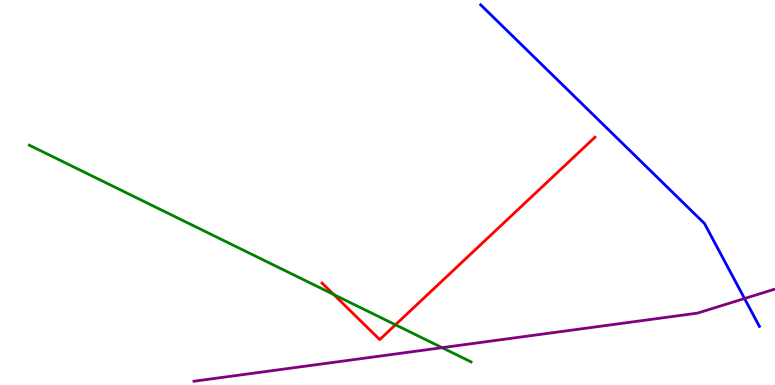[{'lines': ['blue', 'red'], 'intersections': []}, {'lines': ['green', 'red'], 'intersections': [{'x': 4.31, 'y': 2.35}, {'x': 5.1, 'y': 1.56}]}, {'lines': ['purple', 'red'], 'intersections': []}, {'lines': ['blue', 'green'], 'intersections': []}, {'lines': ['blue', 'purple'], 'intersections': [{'x': 9.61, 'y': 2.25}]}, {'lines': ['green', 'purple'], 'intersections': [{'x': 5.7, 'y': 0.97}]}]